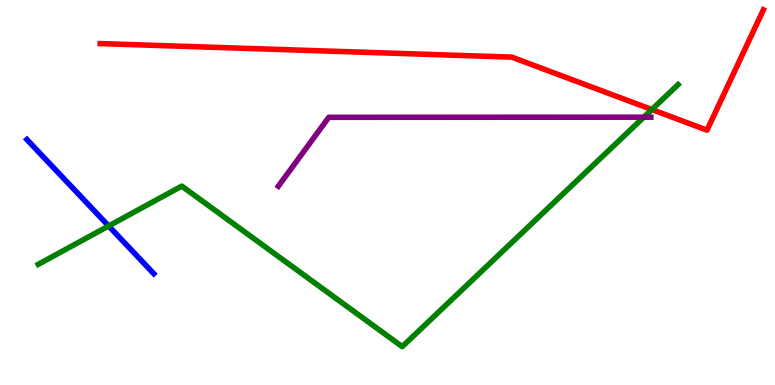[{'lines': ['blue', 'red'], 'intersections': []}, {'lines': ['green', 'red'], 'intersections': [{'x': 8.41, 'y': 7.16}]}, {'lines': ['purple', 'red'], 'intersections': []}, {'lines': ['blue', 'green'], 'intersections': [{'x': 1.4, 'y': 4.13}]}, {'lines': ['blue', 'purple'], 'intersections': []}, {'lines': ['green', 'purple'], 'intersections': [{'x': 8.31, 'y': 6.96}]}]